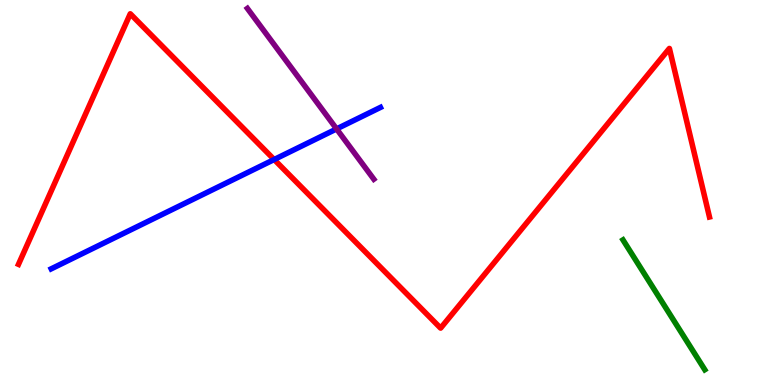[{'lines': ['blue', 'red'], 'intersections': [{'x': 3.54, 'y': 5.86}]}, {'lines': ['green', 'red'], 'intersections': []}, {'lines': ['purple', 'red'], 'intersections': []}, {'lines': ['blue', 'green'], 'intersections': []}, {'lines': ['blue', 'purple'], 'intersections': [{'x': 4.34, 'y': 6.65}]}, {'lines': ['green', 'purple'], 'intersections': []}]